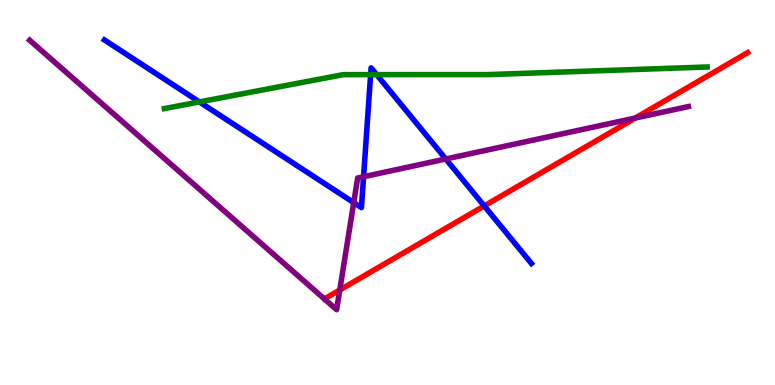[{'lines': ['blue', 'red'], 'intersections': [{'x': 6.25, 'y': 4.65}]}, {'lines': ['green', 'red'], 'intersections': []}, {'lines': ['purple', 'red'], 'intersections': [{'x': 4.38, 'y': 2.47}, {'x': 8.2, 'y': 6.93}]}, {'lines': ['blue', 'green'], 'intersections': [{'x': 2.57, 'y': 7.35}, {'x': 4.78, 'y': 8.06}, {'x': 4.86, 'y': 8.06}]}, {'lines': ['blue', 'purple'], 'intersections': [{'x': 4.56, 'y': 4.74}, {'x': 4.69, 'y': 5.41}, {'x': 5.75, 'y': 5.87}]}, {'lines': ['green', 'purple'], 'intersections': []}]